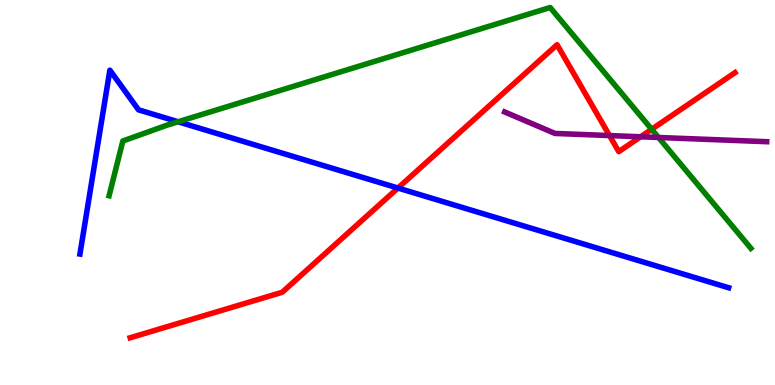[{'lines': ['blue', 'red'], 'intersections': [{'x': 5.13, 'y': 5.12}]}, {'lines': ['green', 'red'], 'intersections': [{'x': 8.41, 'y': 6.64}]}, {'lines': ['purple', 'red'], 'intersections': [{'x': 7.86, 'y': 6.48}, {'x': 8.27, 'y': 6.45}]}, {'lines': ['blue', 'green'], 'intersections': [{'x': 2.3, 'y': 6.84}]}, {'lines': ['blue', 'purple'], 'intersections': []}, {'lines': ['green', 'purple'], 'intersections': [{'x': 8.5, 'y': 6.43}]}]